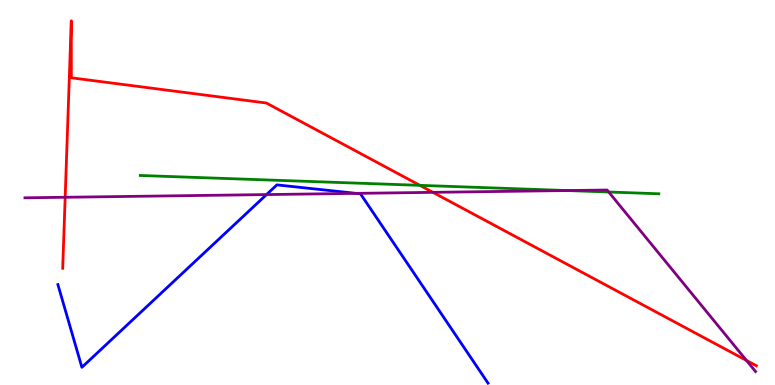[{'lines': ['blue', 'red'], 'intersections': []}, {'lines': ['green', 'red'], 'intersections': [{'x': 5.42, 'y': 5.19}]}, {'lines': ['purple', 'red'], 'intersections': [{'x': 0.841, 'y': 4.88}, {'x': 5.59, 'y': 5.0}, {'x': 9.63, 'y': 0.638}]}, {'lines': ['blue', 'green'], 'intersections': []}, {'lines': ['blue', 'purple'], 'intersections': [{'x': 3.44, 'y': 4.95}, {'x': 4.6, 'y': 4.98}]}, {'lines': ['green', 'purple'], 'intersections': [{'x': 7.32, 'y': 5.05}, {'x': 7.85, 'y': 5.01}]}]